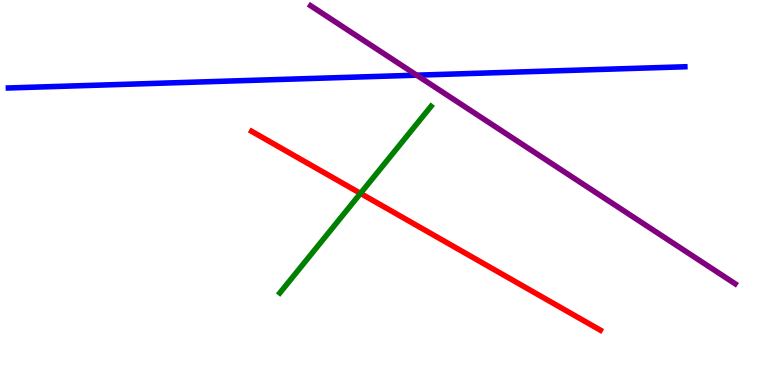[{'lines': ['blue', 'red'], 'intersections': []}, {'lines': ['green', 'red'], 'intersections': [{'x': 4.65, 'y': 4.98}]}, {'lines': ['purple', 'red'], 'intersections': []}, {'lines': ['blue', 'green'], 'intersections': []}, {'lines': ['blue', 'purple'], 'intersections': [{'x': 5.38, 'y': 8.05}]}, {'lines': ['green', 'purple'], 'intersections': []}]